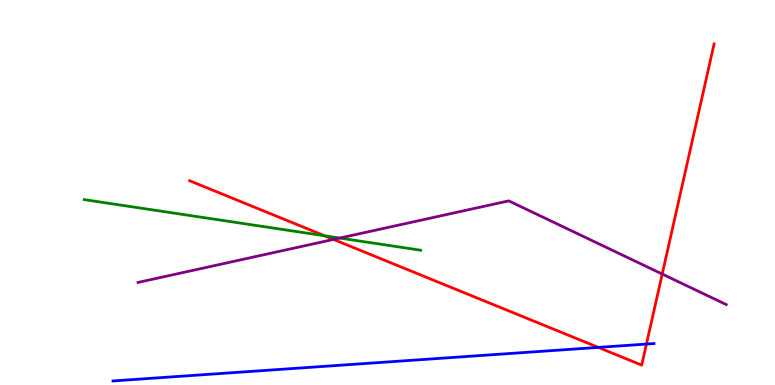[{'lines': ['blue', 'red'], 'intersections': [{'x': 7.72, 'y': 0.977}, {'x': 8.34, 'y': 1.06}]}, {'lines': ['green', 'red'], 'intersections': [{'x': 4.19, 'y': 3.88}]}, {'lines': ['purple', 'red'], 'intersections': [{'x': 4.3, 'y': 3.78}, {'x': 8.54, 'y': 2.88}]}, {'lines': ['blue', 'green'], 'intersections': []}, {'lines': ['blue', 'purple'], 'intersections': []}, {'lines': ['green', 'purple'], 'intersections': [{'x': 4.38, 'y': 3.82}]}]